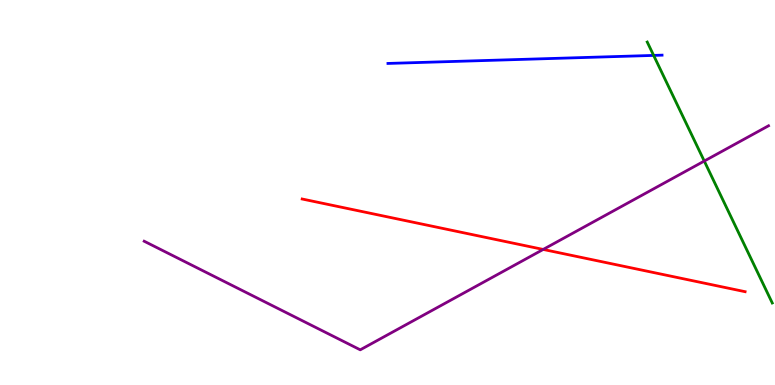[{'lines': ['blue', 'red'], 'intersections': []}, {'lines': ['green', 'red'], 'intersections': []}, {'lines': ['purple', 'red'], 'intersections': [{'x': 7.01, 'y': 3.52}]}, {'lines': ['blue', 'green'], 'intersections': [{'x': 8.43, 'y': 8.56}]}, {'lines': ['blue', 'purple'], 'intersections': []}, {'lines': ['green', 'purple'], 'intersections': [{'x': 9.09, 'y': 5.82}]}]